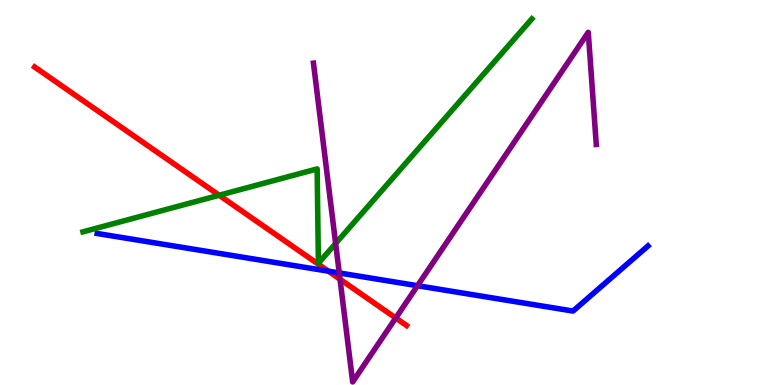[{'lines': ['blue', 'red'], 'intersections': [{'x': 4.24, 'y': 2.96}]}, {'lines': ['green', 'red'], 'intersections': [{'x': 2.83, 'y': 4.93}]}, {'lines': ['purple', 'red'], 'intersections': [{'x': 4.39, 'y': 2.75}, {'x': 5.11, 'y': 1.74}]}, {'lines': ['blue', 'green'], 'intersections': []}, {'lines': ['blue', 'purple'], 'intersections': [{'x': 4.38, 'y': 2.91}, {'x': 5.39, 'y': 2.58}]}, {'lines': ['green', 'purple'], 'intersections': [{'x': 4.33, 'y': 3.68}]}]